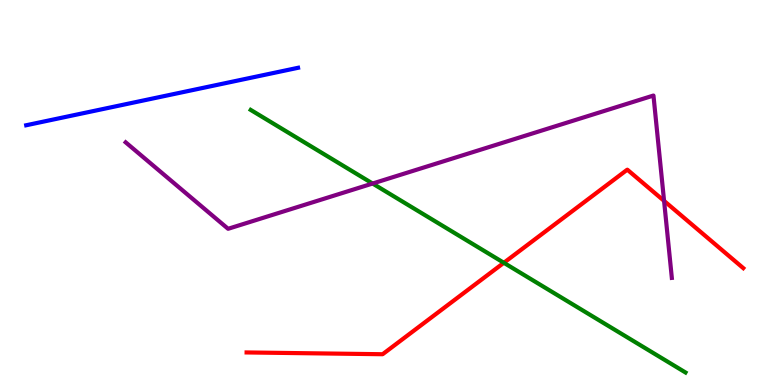[{'lines': ['blue', 'red'], 'intersections': []}, {'lines': ['green', 'red'], 'intersections': [{'x': 6.5, 'y': 3.17}]}, {'lines': ['purple', 'red'], 'intersections': [{'x': 8.57, 'y': 4.78}]}, {'lines': ['blue', 'green'], 'intersections': []}, {'lines': ['blue', 'purple'], 'intersections': []}, {'lines': ['green', 'purple'], 'intersections': [{'x': 4.81, 'y': 5.23}]}]